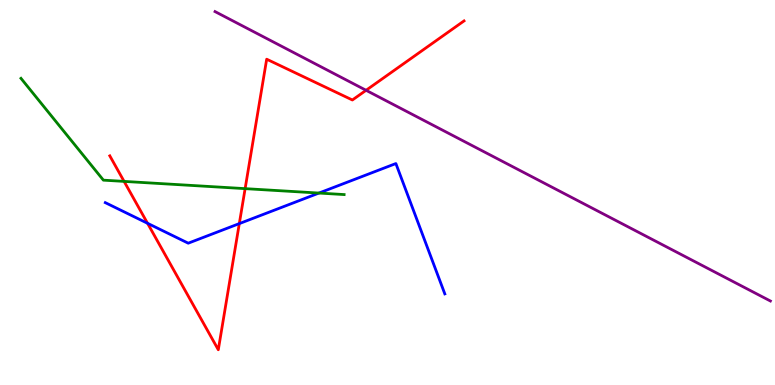[{'lines': ['blue', 'red'], 'intersections': [{'x': 1.9, 'y': 4.2}, {'x': 3.09, 'y': 4.19}]}, {'lines': ['green', 'red'], 'intersections': [{'x': 1.6, 'y': 5.29}, {'x': 3.16, 'y': 5.1}]}, {'lines': ['purple', 'red'], 'intersections': [{'x': 4.72, 'y': 7.65}]}, {'lines': ['blue', 'green'], 'intersections': [{'x': 4.12, 'y': 4.99}]}, {'lines': ['blue', 'purple'], 'intersections': []}, {'lines': ['green', 'purple'], 'intersections': []}]